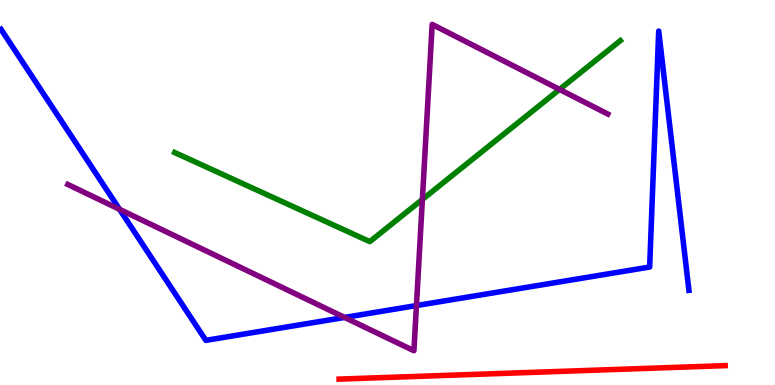[{'lines': ['blue', 'red'], 'intersections': []}, {'lines': ['green', 'red'], 'intersections': []}, {'lines': ['purple', 'red'], 'intersections': []}, {'lines': ['blue', 'green'], 'intersections': []}, {'lines': ['blue', 'purple'], 'intersections': [{'x': 1.54, 'y': 4.56}, {'x': 4.45, 'y': 1.76}, {'x': 5.37, 'y': 2.06}]}, {'lines': ['green', 'purple'], 'intersections': [{'x': 5.45, 'y': 4.82}, {'x': 7.22, 'y': 7.68}]}]